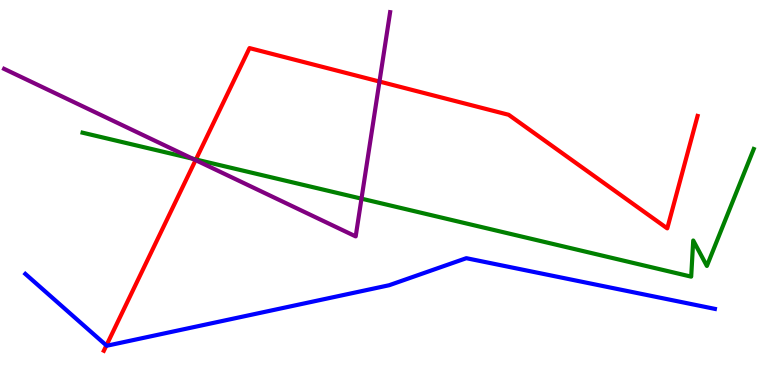[{'lines': ['blue', 'red'], 'intersections': [{'x': 1.37, 'y': 1.03}]}, {'lines': ['green', 'red'], 'intersections': [{'x': 2.53, 'y': 5.86}]}, {'lines': ['purple', 'red'], 'intersections': [{'x': 2.52, 'y': 5.84}, {'x': 4.9, 'y': 7.88}]}, {'lines': ['blue', 'green'], 'intersections': []}, {'lines': ['blue', 'purple'], 'intersections': []}, {'lines': ['green', 'purple'], 'intersections': [{'x': 2.49, 'y': 5.88}, {'x': 4.66, 'y': 4.84}]}]